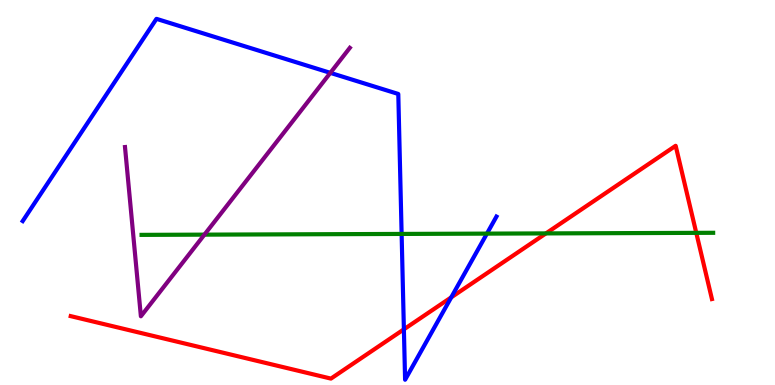[{'lines': ['blue', 'red'], 'intersections': [{'x': 5.21, 'y': 1.45}, {'x': 5.82, 'y': 2.28}]}, {'lines': ['green', 'red'], 'intersections': [{'x': 7.04, 'y': 3.94}, {'x': 8.98, 'y': 3.95}]}, {'lines': ['purple', 'red'], 'intersections': []}, {'lines': ['blue', 'green'], 'intersections': [{'x': 5.18, 'y': 3.92}, {'x': 6.28, 'y': 3.93}]}, {'lines': ['blue', 'purple'], 'intersections': [{'x': 4.26, 'y': 8.11}]}, {'lines': ['green', 'purple'], 'intersections': [{'x': 2.64, 'y': 3.91}]}]